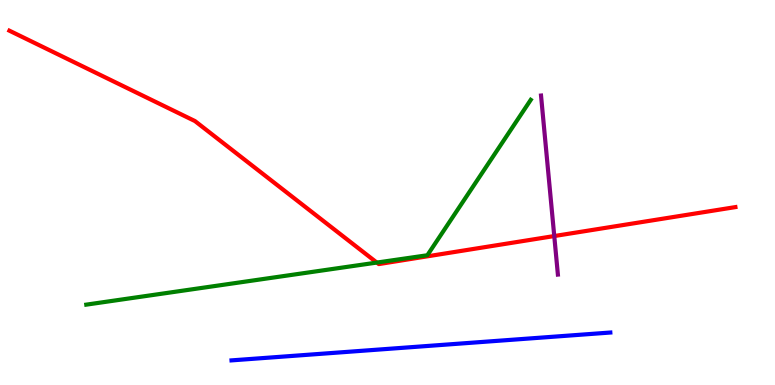[{'lines': ['blue', 'red'], 'intersections': []}, {'lines': ['green', 'red'], 'intersections': [{'x': 4.86, 'y': 3.18}]}, {'lines': ['purple', 'red'], 'intersections': [{'x': 7.15, 'y': 3.87}]}, {'lines': ['blue', 'green'], 'intersections': []}, {'lines': ['blue', 'purple'], 'intersections': []}, {'lines': ['green', 'purple'], 'intersections': []}]